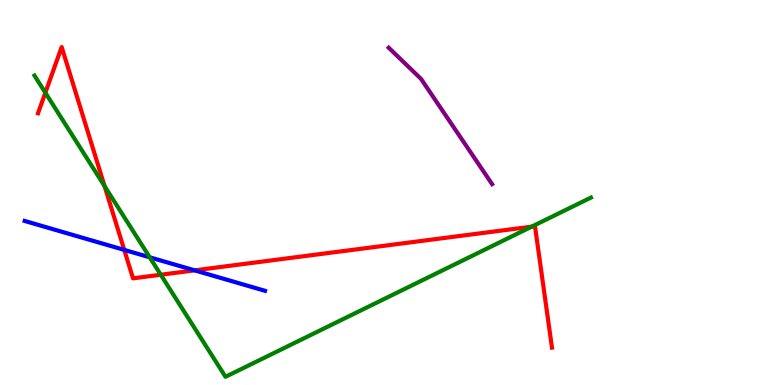[{'lines': ['blue', 'red'], 'intersections': [{'x': 1.6, 'y': 3.51}, {'x': 2.51, 'y': 2.98}]}, {'lines': ['green', 'red'], 'intersections': [{'x': 0.585, 'y': 7.59}, {'x': 1.35, 'y': 5.17}, {'x': 2.07, 'y': 2.86}, {'x': 6.86, 'y': 4.11}]}, {'lines': ['purple', 'red'], 'intersections': []}, {'lines': ['blue', 'green'], 'intersections': [{'x': 1.93, 'y': 3.32}]}, {'lines': ['blue', 'purple'], 'intersections': []}, {'lines': ['green', 'purple'], 'intersections': []}]